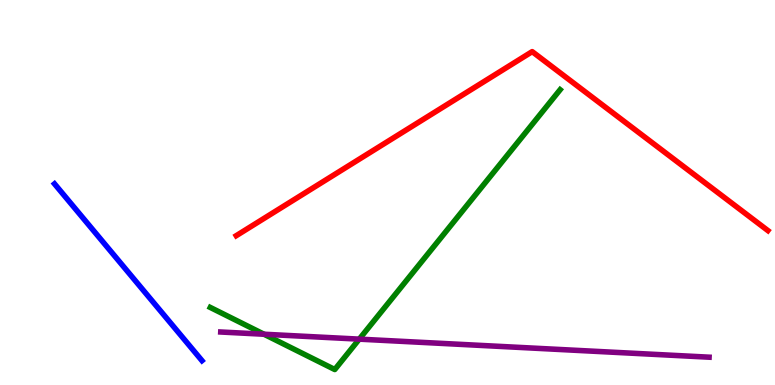[{'lines': ['blue', 'red'], 'intersections': []}, {'lines': ['green', 'red'], 'intersections': []}, {'lines': ['purple', 'red'], 'intersections': []}, {'lines': ['blue', 'green'], 'intersections': []}, {'lines': ['blue', 'purple'], 'intersections': []}, {'lines': ['green', 'purple'], 'intersections': [{'x': 3.41, 'y': 1.32}, {'x': 4.64, 'y': 1.19}]}]